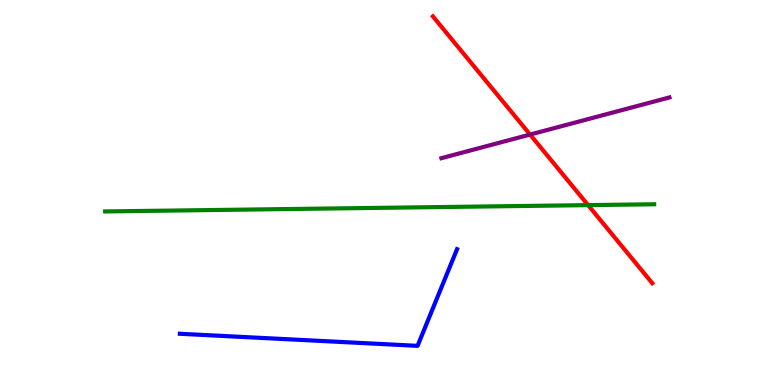[{'lines': ['blue', 'red'], 'intersections': []}, {'lines': ['green', 'red'], 'intersections': [{'x': 7.59, 'y': 4.67}]}, {'lines': ['purple', 'red'], 'intersections': [{'x': 6.84, 'y': 6.5}]}, {'lines': ['blue', 'green'], 'intersections': []}, {'lines': ['blue', 'purple'], 'intersections': []}, {'lines': ['green', 'purple'], 'intersections': []}]